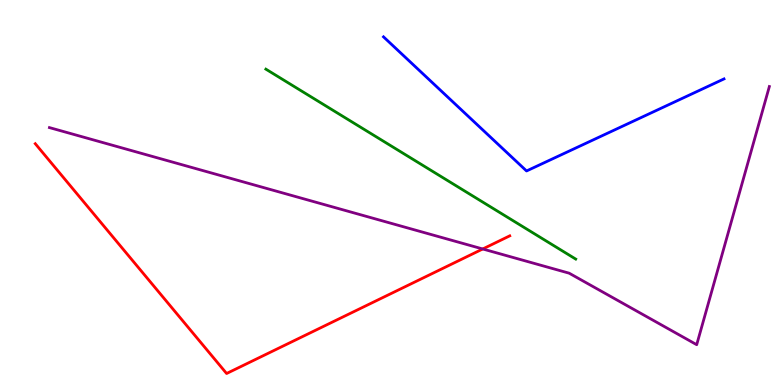[{'lines': ['blue', 'red'], 'intersections': []}, {'lines': ['green', 'red'], 'intersections': []}, {'lines': ['purple', 'red'], 'intersections': [{'x': 6.23, 'y': 3.53}]}, {'lines': ['blue', 'green'], 'intersections': []}, {'lines': ['blue', 'purple'], 'intersections': []}, {'lines': ['green', 'purple'], 'intersections': []}]